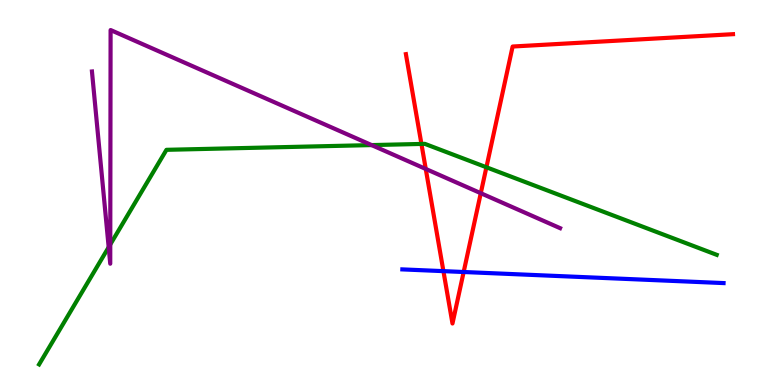[{'lines': ['blue', 'red'], 'intersections': [{'x': 5.72, 'y': 2.96}, {'x': 5.98, 'y': 2.93}]}, {'lines': ['green', 'red'], 'intersections': [{'x': 5.44, 'y': 6.26}, {'x': 6.28, 'y': 5.66}]}, {'lines': ['purple', 'red'], 'intersections': [{'x': 5.49, 'y': 5.61}, {'x': 6.2, 'y': 4.98}]}, {'lines': ['blue', 'green'], 'intersections': []}, {'lines': ['blue', 'purple'], 'intersections': []}, {'lines': ['green', 'purple'], 'intersections': [{'x': 1.4, 'y': 3.58}, {'x': 1.42, 'y': 3.65}, {'x': 4.8, 'y': 6.23}]}]